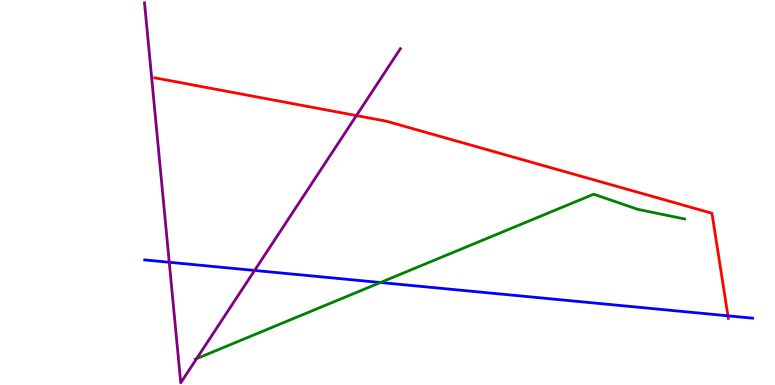[{'lines': ['blue', 'red'], 'intersections': [{'x': 9.39, 'y': 1.8}]}, {'lines': ['green', 'red'], 'intersections': []}, {'lines': ['purple', 'red'], 'intersections': [{'x': 4.6, 'y': 7.0}]}, {'lines': ['blue', 'green'], 'intersections': [{'x': 4.91, 'y': 2.66}]}, {'lines': ['blue', 'purple'], 'intersections': [{'x': 2.18, 'y': 3.19}, {'x': 3.29, 'y': 2.98}]}, {'lines': ['green', 'purple'], 'intersections': [{'x': 2.54, 'y': 0.685}]}]